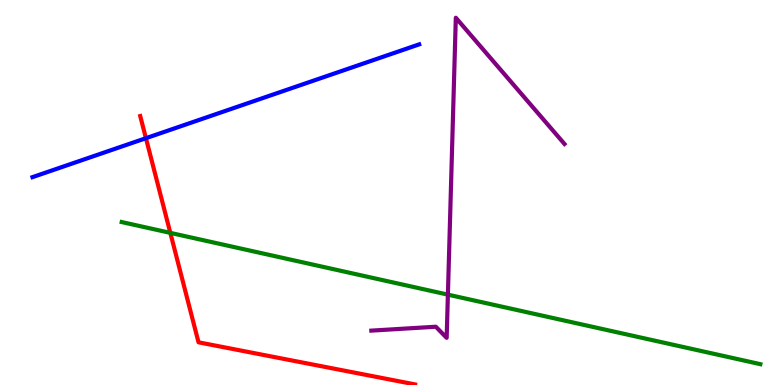[{'lines': ['blue', 'red'], 'intersections': [{'x': 1.88, 'y': 6.41}]}, {'lines': ['green', 'red'], 'intersections': [{'x': 2.2, 'y': 3.95}]}, {'lines': ['purple', 'red'], 'intersections': []}, {'lines': ['blue', 'green'], 'intersections': []}, {'lines': ['blue', 'purple'], 'intersections': []}, {'lines': ['green', 'purple'], 'intersections': [{'x': 5.78, 'y': 2.35}]}]